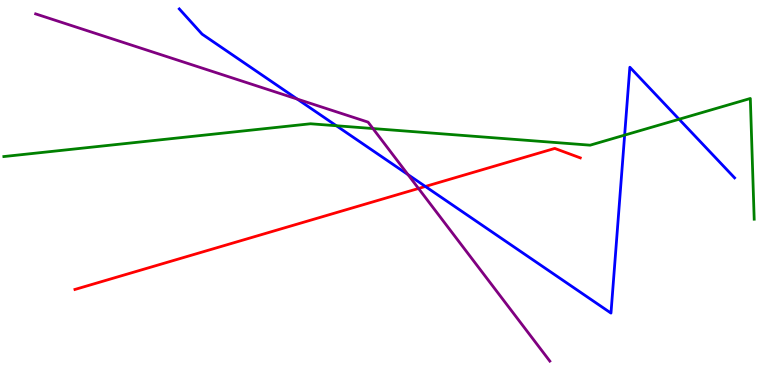[{'lines': ['blue', 'red'], 'intersections': [{'x': 5.49, 'y': 5.16}]}, {'lines': ['green', 'red'], 'intersections': []}, {'lines': ['purple', 'red'], 'intersections': [{'x': 5.4, 'y': 5.1}]}, {'lines': ['blue', 'green'], 'intersections': [{'x': 4.34, 'y': 6.73}, {'x': 8.06, 'y': 6.49}, {'x': 8.76, 'y': 6.9}]}, {'lines': ['blue', 'purple'], 'intersections': [{'x': 3.84, 'y': 7.43}, {'x': 5.26, 'y': 5.46}]}, {'lines': ['green', 'purple'], 'intersections': [{'x': 4.81, 'y': 6.66}]}]